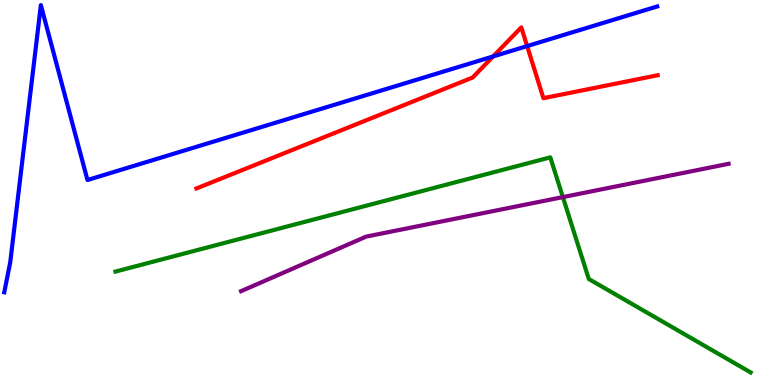[{'lines': ['blue', 'red'], 'intersections': [{'x': 6.36, 'y': 8.53}, {'x': 6.8, 'y': 8.8}]}, {'lines': ['green', 'red'], 'intersections': []}, {'lines': ['purple', 'red'], 'intersections': []}, {'lines': ['blue', 'green'], 'intersections': []}, {'lines': ['blue', 'purple'], 'intersections': []}, {'lines': ['green', 'purple'], 'intersections': [{'x': 7.26, 'y': 4.88}]}]